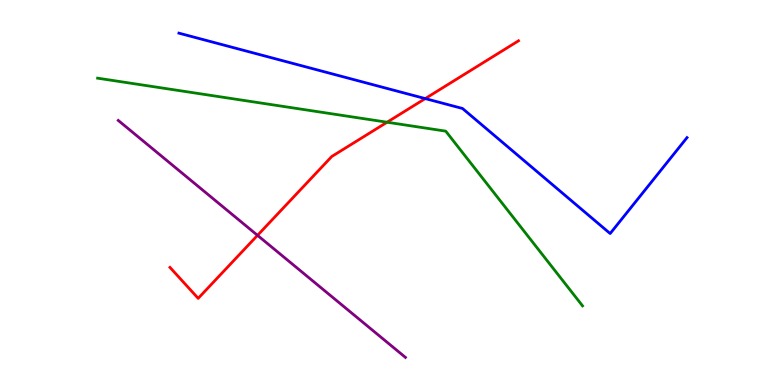[{'lines': ['blue', 'red'], 'intersections': [{'x': 5.49, 'y': 7.44}]}, {'lines': ['green', 'red'], 'intersections': [{'x': 4.99, 'y': 6.83}]}, {'lines': ['purple', 'red'], 'intersections': [{'x': 3.32, 'y': 3.89}]}, {'lines': ['blue', 'green'], 'intersections': []}, {'lines': ['blue', 'purple'], 'intersections': []}, {'lines': ['green', 'purple'], 'intersections': []}]